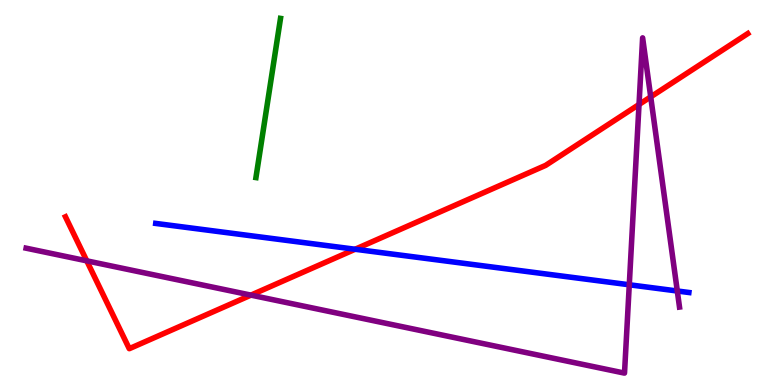[{'lines': ['blue', 'red'], 'intersections': [{'x': 4.58, 'y': 3.53}]}, {'lines': ['green', 'red'], 'intersections': []}, {'lines': ['purple', 'red'], 'intersections': [{'x': 1.12, 'y': 3.22}, {'x': 3.24, 'y': 2.33}, {'x': 8.25, 'y': 7.29}, {'x': 8.4, 'y': 7.48}]}, {'lines': ['blue', 'green'], 'intersections': []}, {'lines': ['blue', 'purple'], 'intersections': [{'x': 8.12, 'y': 2.6}, {'x': 8.74, 'y': 2.44}]}, {'lines': ['green', 'purple'], 'intersections': []}]